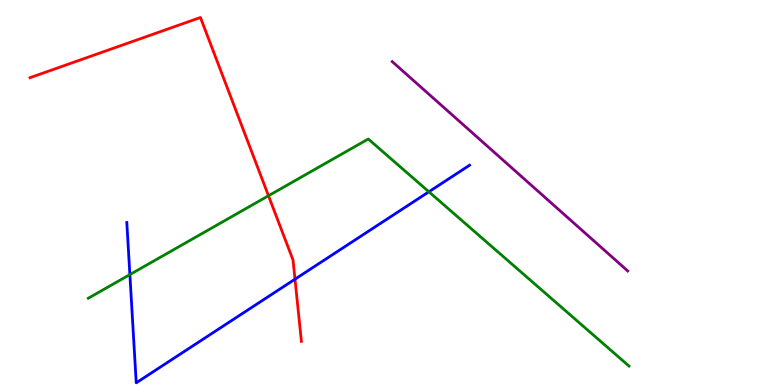[{'lines': ['blue', 'red'], 'intersections': [{'x': 3.81, 'y': 2.75}]}, {'lines': ['green', 'red'], 'intersections': [{'x': 3.46, 'y': 4.92}]}, {'lines': ['purple', 'red'], 'intersections': []}, {'lines': ['blue', 'green'], 'intersections': [{'x': 1.68, 'y': 2.87}, {'x': 5.53, 'y': 5.02}]}, {'lines': ['blue', 'purple'], 'intersections': []}, {'lines': ['green', 'purple'], 'intersections': []}]